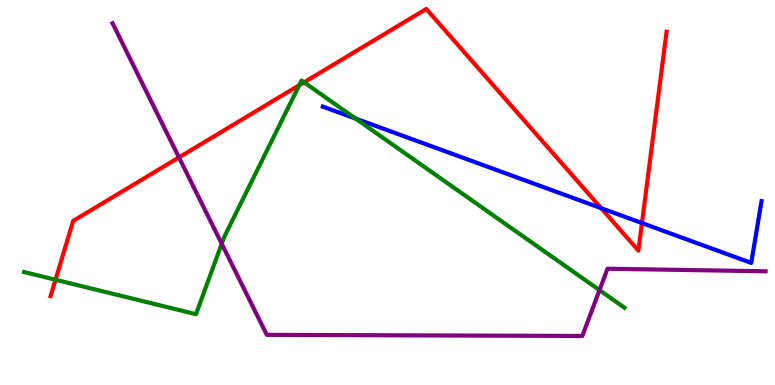[{'lines': ['blue', 'red'], 'intersections': [{'x': 7.76, 'y': 4.59}, {'x': 8.28, 'y': 4.21}]}, {'lines': ['green', 'red'], 'intersections': [{'x': 0.716, 'y': 2.73}, {'x': 3.86, 'y': 7.79}, {'x': 3.92, 'y': 7.86}]}, {'lines': ['purple', 'red'], 'intersections': [{'x': 2.31, 'y': 5.91}]}, {'lines': ['blue', 'green'], 'intersections': [{'x': 4.59, 'y': 6.92}]}, {'lines': ['blue', 'purple'], 'intersections': []}, {'lines': ['green', 'purple'], 'intersections': [{'x': 2.86, 'y': 3.67}, {'x': 7.74, 'y': 2.46}]}]